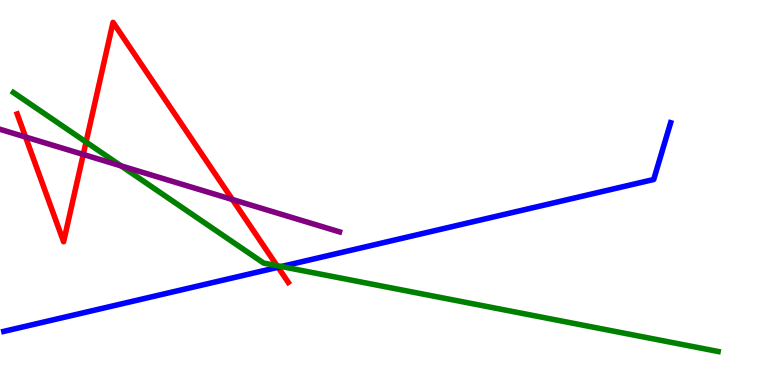[{'lines': ['blue', 'red'], 'intersections': [{'x': 3.59, 'y': 3.06}]}, {'lines': ['green', 'red'], 'intersections': [{'x': 1.11, 'y': 6.31}, {'x': 3.57, 'y': 3.1}]}, {'lines': ['purple', 'red'], 'intersections': [{'x': 0.33, 'y': 6.44}, {'x': 1.07, 'y': 5.99}, {'x': 3.0, 'y': 4.82}]}, {'lines': ['blue', 'green'], 'intersections': [{'x': 3.63, 'y': 3.08}]}, {'lines': ['blue', 'purple'], 'intersections': []}, {'lines': ['green', 'purple'], 'intersections': [{'x': 1.56, 'y': 5.69}]}]